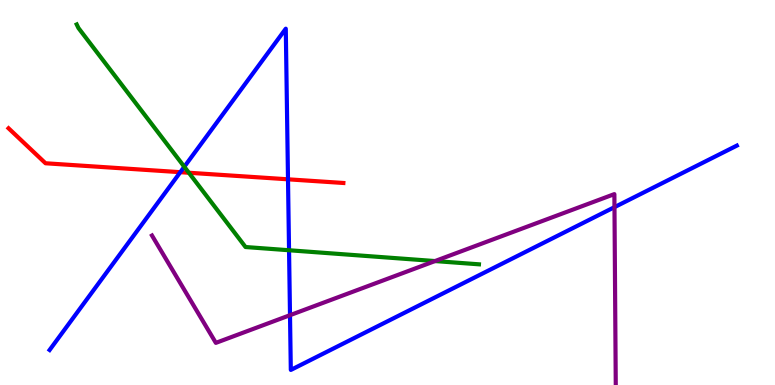[{'lines': ['blue', 'red'], 'intersections': [{'x': 2.33, 'y': 5.53}, {'x': 3.72, 'y': 5.34}]}, {'lines': ['green', 'red'], 'intersections': [{'x': 2.44, 'y': 5.51}]}, {'lines': ['purple', 'red'], 'intersections': []}, {'lines': ['blue', 'green'], 'intersections': [{'x': 2.38, 'y': 5.67}, {'x': 3.73, 'y': 3.5}]}, {'lines': ['blue', 'purple'], 'intersections': [{'x': 3.74, 'y': 1.81}, {'x': 7.93, 'y': 4.62}]}, {'lines': ['green', 'purple'], 'intersections': [{'x': 5.61, 'y': 3.22}]}]